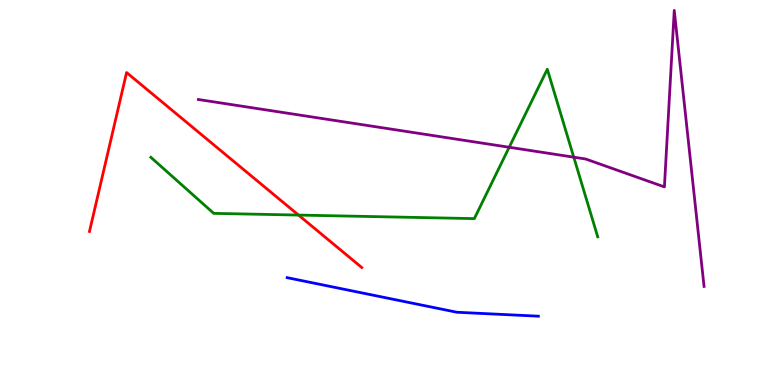[{'lines': ['blue', 'red'], 'intersections': []}, {'lines': ['green', 'red'], 'intersections': [{'x': 3.85, 'y': 4.41}]}, {'lines': ['purple', 'red'], 'intersections': []}, {'lines': ['blue', 'green'], 'intersections': []}, {'lines': ['blue', 'purple'], 'intersections': []}, {'lines': ['green', 'purple'], 'intersections': [{'x': 6.57, 'y': 6.18}, {'x': 7.4, 'y': 5.92}]}]